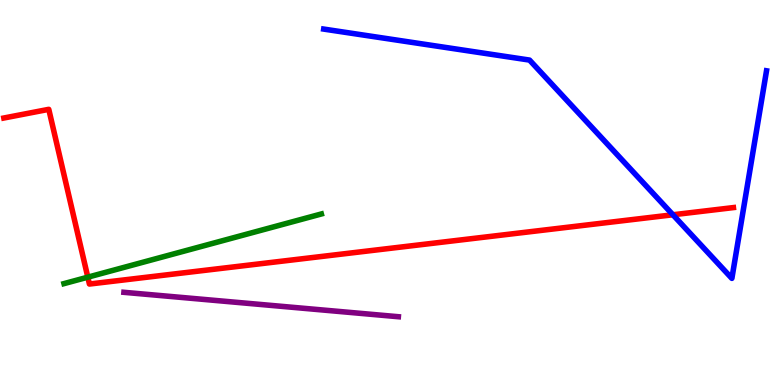[{'lines': ['blue', 'red'], 'intersections': [{'x': 8.68, 'y': 4.42}]}, {'lines': ['green', 'red'], 'intersections': [{'x': 1.13, 'y': 2.8}]}, {'lines': ['purple', 'red'], 'intersections': []}, {'lines': ['blue', 'green'], 'intersections': []}, {'lines': ['blue', 'purple'], 'intersections': []}, {'lines': ['green', 'purple'], 'intersections': []}]